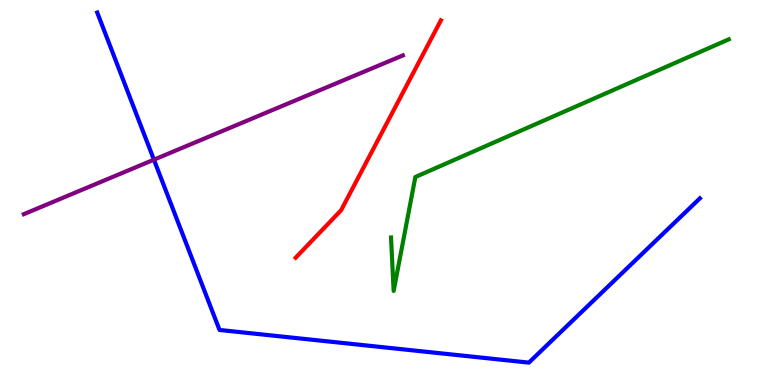[{'lines': ['blue', 'red'], 'intersections': []}, {'lines': ['green', 'red'], 'intersections': []}, {'lines': ['purple', 'red'], 'intersections': []}, {'lines': ['blue', 'green'], 'intersections': []}, {'lines': ['blue', 'purple'], 'intersections': [{'x': 1.99, 'y': 5.85}]}, {'lines': ['green', 'purple'], 'intersections': []}]